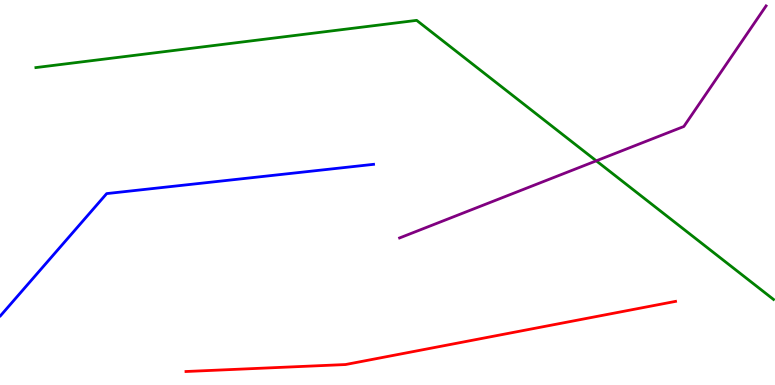[{'lines': ['blue', 'red'], 'intersections': []}, {'lines': ['green', 'red'], 'intersections': []}, {'lines': ['purple', 'red'], 'intersections': []}, {'lines': ['blue', 'green'], 'intersections': []}, {'lines': ['blue', 'purple'], 'intersections': []}, {'lines': ['green', 'purple'], 'intersections': [{'x': 7.69, 'y': 5.82}]}]